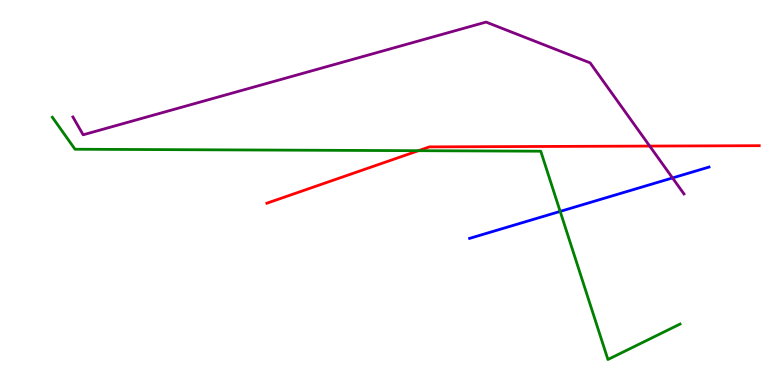[{'lines': ['blue', 'red'], 'intersections': []}, {'lines': ['green', 'red'], 'intersections': [{'x': 5.4, 'y': 6.09}]}, {'lines': ['purple', 'red'], 'intersections': [{'x': 8.38, 'y': 6.21}]}, {'lines': ['blue', 'green'], 'intersections': [{'x': 7.23, 'y': 4.51}]}, {'lines': ['blue', 'purple'], 'intersections': [{'x': 8.68, 'y': 5.38}]}, {'lines': ['green', 'purple'], 'intersections': []}]